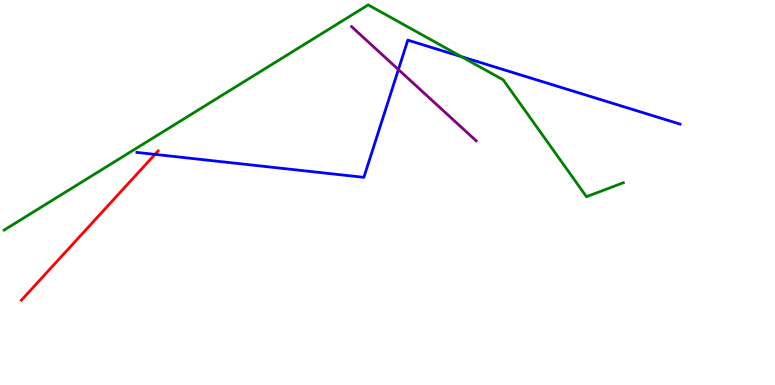[{'lines': ['blue', 'red'], 'intersections': [{'x': 2.0, 'y': 5.99}]}, {'lines': ['green', 'red'], 'intersections': []}, {'lines': ['purple', 'red'], 'intersections': []}, {'lines': ['blue', 'green'], 'intersections': [{'x': 5.95, 'y': 8.53}]}, {'lines': ['blue', 'purple'], 'intersections': [{'x': 5.14, 'y': 8.19}]}, {'lines': ['green', 'purple'], 'intersections': []}]